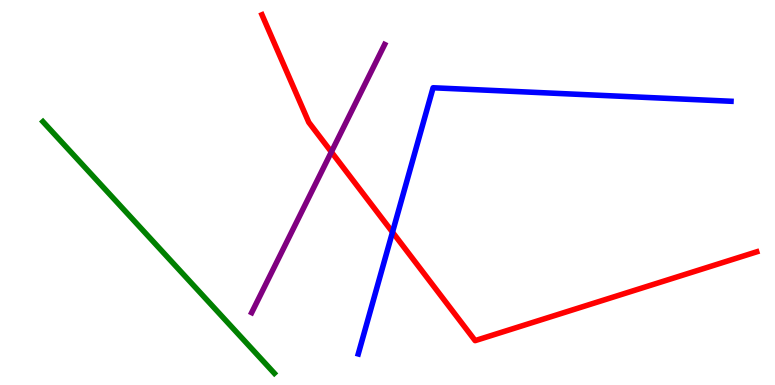[{'lines': ['blue', 'red'], 'intersections': [{'x': 5.06, 'y': 3.97}]}, {'lines': ['green', 'red'], 'intersections': []}, {'lines': ['purple', 'red'], 'intersections': [{'x': 4.28, 'y': 6.05}]}, {'lines': ['blue', 'green'], 'intersections': []}, {'lines': ['blue', 'purple'], 'intersections': []}, {'lines': ['green', 'purple'], 'intersections': []}]